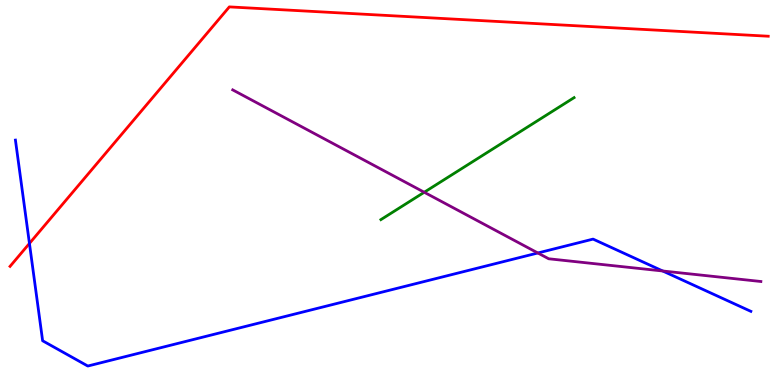[{'lines': ['blue', 'red'], 'intersections': [{'x': 0.38, 'y': 3.68}]}, {'lines': ['green', 'red'], 'intersections': []}, {'lines': ['purple', 'red'], 'intersections': []}, {'lines': ['blue', 'green'], 'intersections': []}, {'lines': ['blue', 'purple'], 'intersections': [{'x': 6.94, 'y': 3.43}, {'x': 8.55, 'y': 2.96}]}, {'lines': ['green', 'purple'], 'intersections': [{'x': 5.47, 'y': 5.01}]}]